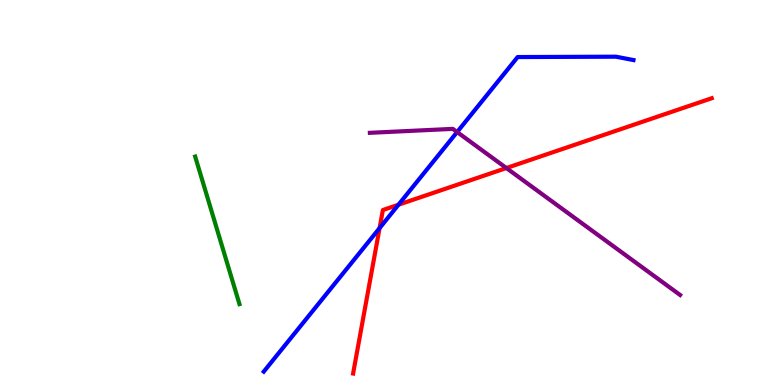[{'lines': ['blue', 'red'], 'intersections': [{'x': 4.9, 'y': 4.07}, {'x': 5.14, 'y': 4.68}]}, {'lines': ['green', 'red'], 'intersections': []}, {'lines': ['purple', 'red'], 'intersections': [{'x': 6.53, 'y': 5.64}]}, {'lines': ['blue', 'green'], 'intersections': []}, {'lines': ['blue', 'purple'], 'intersections': [{'x': 5.9, 'y': 6.57}]}, {'lines': ['green', 'purple'], 'intersections': []}]